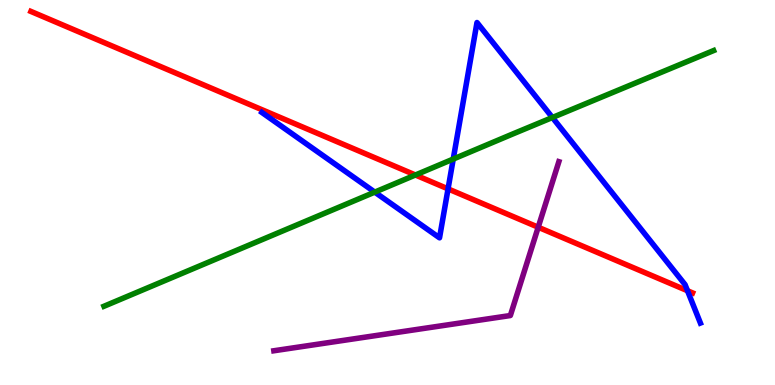[{'lines': ['blue', 'red'], 'intersections': [{'x': 5.78, 'y': 5.09}, {'x': 8.87, 'y': 2.45}]}, {'lines': ['green', 'red'], 'intersections': [{'x': 5.36, 'y': 5.45}]}, {'lines': ['purple', 'red'], 'intersections': [{'x': 6.94, 'y': 4.1}]}, {'lines': ['blue', 'green'], 'intersections': [{'x': 4.84, 'y': 5.01}, {'x': 5.85, 'y': 5.87}, {'x': 7.13, 'y': 6.95}]}, {'lines': ['blue', 'purple'], 'intersections': []}, {'lines': ['green', 'purple'], 'intersections': []}]